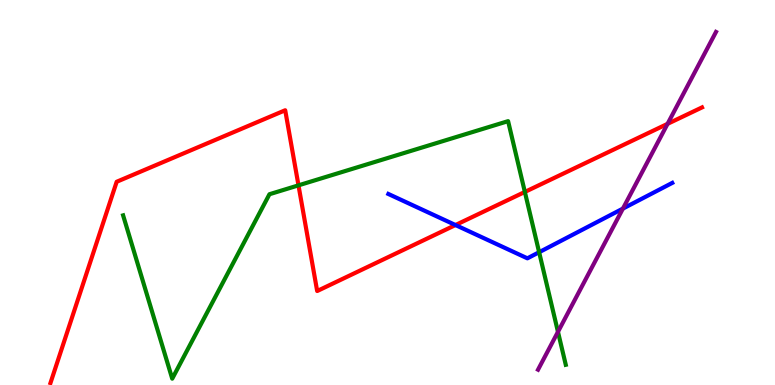[{'lines': ['blue', 'red'], 'intersections': [{'x': 5.88, 'y': 4.15}]}, {'lines': ['green', 'red'], 'intersections': [{'x': 3.85, 'y': 5.19}, {'x': 6.77, 'y': 5.01}]}, {'lines': ['purple', 'red'], 'intersections': [{'x': 8.61, 'y': 6.78}]}, {'lines': ['blue', 'green'], 'intersections': [{'x': 6.96, 'y': 3.45}]}, {'lines': ['blue', 'purple'], 'intersections': [{'x': 8.04, 'y': 4.58}]}, {'lines': ['green', 'purple'], 'intersections': [{'x': 7.2, 'y': 1.38}]}]